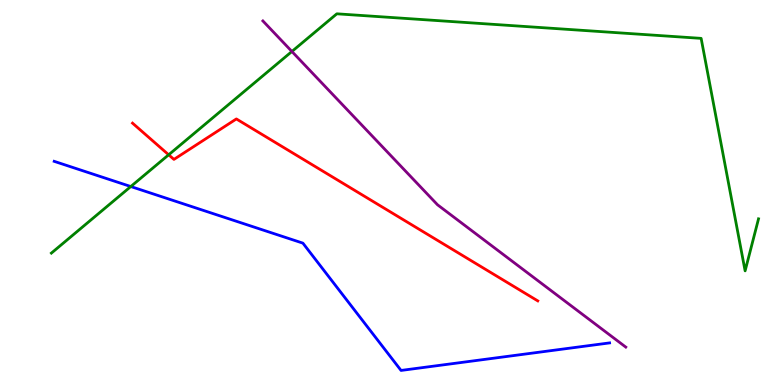[{'lines': ['blue', 'red'], 'intersections': []}, {'lines': ['green', 'red'], 'intersections': [{'x': 2.18, 'y': 5.98}]}, {'lines': ['purple', 'red'], 'intersections': []}, {'lines': ['blue', 'green'], 'intersections': [{'x': 1.69, 'y': 5.16}]}, {'lines': ['blue', 'purple'], 'intersections': []}, {'lines': ['green', 'purple'], 'intersections': [{'x': 3.77, 'y': 8.66}]}]